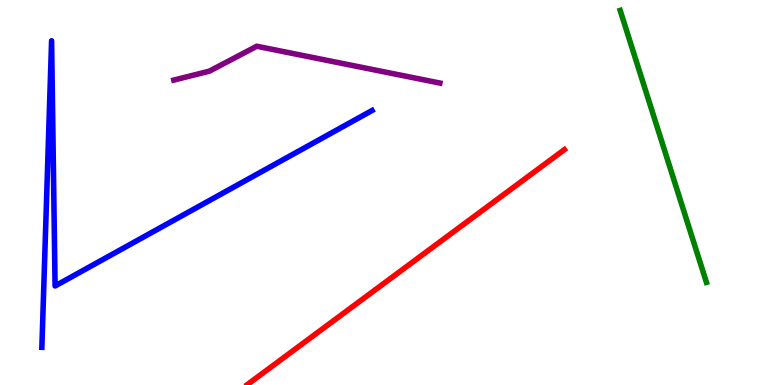[{'lines': ['blue', 'red'], 'intersections': []}, {'lines': ['green', 'red'], 'intersections': []}, {'lines': ['purple', 'red'], 'intersections': []}, {'lines': ['blue', 'green'], 'intersections': []}, {'lines': ['blue', 'purple'], 'intersections': []}, {'lines': ['green', 'purple'], 'intersections': []}]